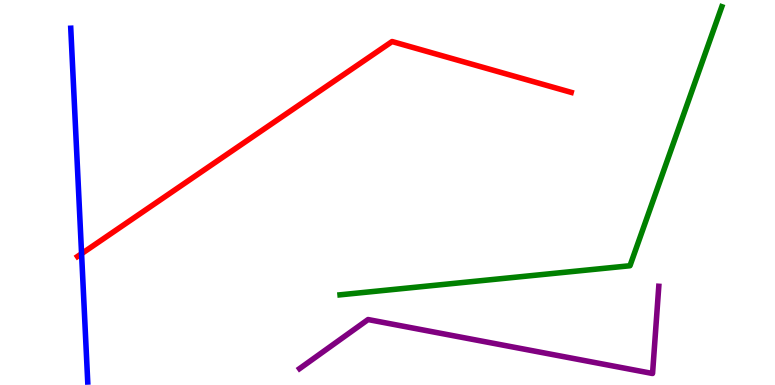[{'lines': ['blue', 'red'], 'intersections': [{'x': 1.05, 'y': 3.41}]}, {'lines': ['green', 'red'], 'intersections': []}, {'lines': ['purple', 'red'], 'intersections': []}, {'lines': ['blue', 'green'], 'intersections': []}, {'lines': ['blue', 'purple'], 'intersections': []}, {'lines': ['green', 'purple'], 'intersections': []}]